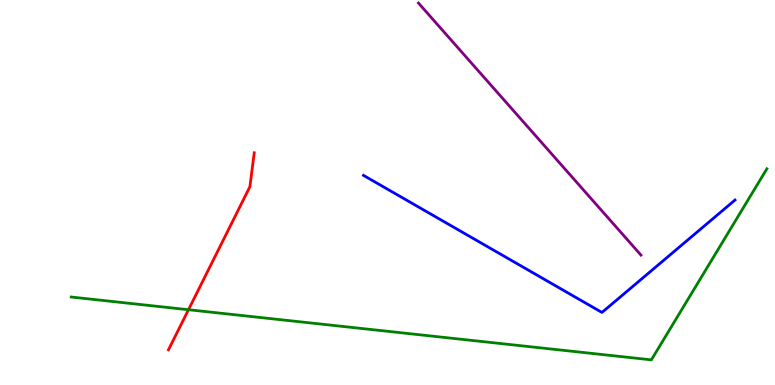[{'lines': ['blue', 'red'], 'intersections': []}, {'lines': ['green', 'red'], 'intersections': [{'x': 2.43, 'y': 1.96}]}, {'lines': ['purple', 'red'], 'intersections': []}, {'lines': ['blue', 'green'], 'intersections': []}, {'lines': ['blue', 'purple'], 'intersections': []}, {'lines': ['green', 'purple'], 'intersections': []}]